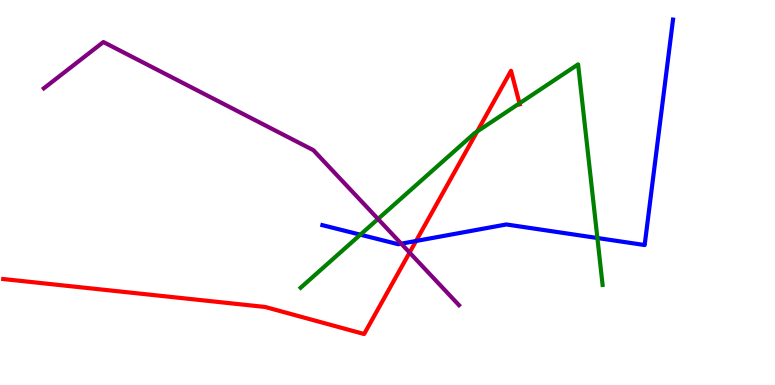[{'lines': ['blue', 'red'], 'intersections': [{'x': 5.37, 'y': 3.74}]}, {'lines': ['green', 'red'], 'intersections': [{'x': 6.16, 'y': 6.58}, {'x': 6.7, 'y': 7.32}]}, {'lines': ['purple', 'red'], 'intersections': [{'x': 5.28, 'y': 3.44}]}, {'lines': ['blue', 'green'], 'intersections': [{'x': 4.65, 'y': 3.9}, {'x': 7.71, 'y': 3.82}]}, {'lines': ['blue', 'purple'], 'intersections': [{'x': 5.18, 'y': 3.67}]}, {'lines': ['green', 'purple'], 'intersections': [{'x': 4.88, 'y': 4.31}]}]